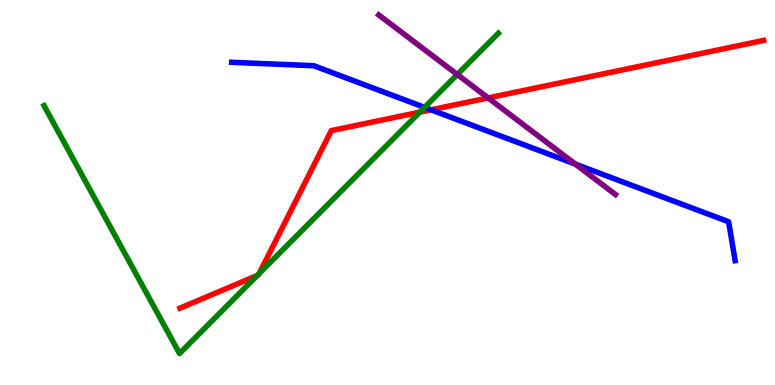[{'lines': ['blue', 'red'], 'intersections': [{'x': 5.56, 'y': 7.15}]}, {'lines': ['green', 'red'], 'intersections': [{'x': 3.32, 'y': 2.84}, {'x': 3.34, 'y': 2.9}, {'x': 5.42, 'y': 7.09}]}, {'lines': ['purple', 'red'], 'intersections': [{'x': 6.3, 'y': 7.46}]}, {'lines': ['blue', 'green'], 'intersections': [{'x': 5.48, 'y': 7.21}]}, {'lines': ['blue', 'purple'], 'intersections': [{'x': 7.42, 'y': 5.74}]}, {'lines': ['green', 'purple'], 'intersections': [{'x': 5.9, 'y': 8.06}]}]